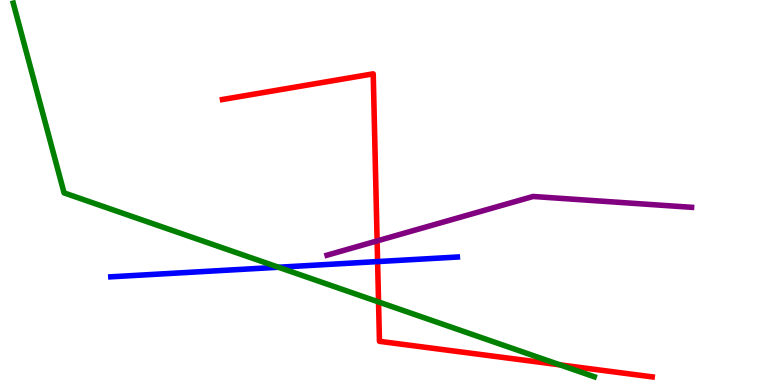[{'lines': ['blue', 'red'], 'intersections': [{'x': 4.87, 'y': 3.21}]}, {'lines': ['green', 'red'], 'intersections': [{'x': 4.88, 'y': 2.16}, {'x': 7.23, 'y': 0.523}]}, {'lines': ['purple', 'red'], 'intersections': [{'x': 4.87, 'y': 3.74}]}, {'lines': ['blue', 'green'], 'intersections': [{'x': 3.59, 'y': 3.06}]}, {'lines': ['blue', 'purple'], 'intersections': []}, {'lines': ['green', 'purple'], 'intersections': []}]